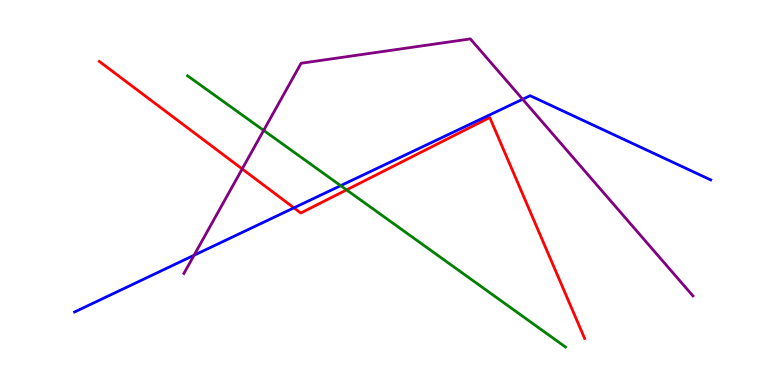[{'lines': ['blue', 'red'], 'intersections': [{'x': 3.79, 'y': 4.6}]}, {'lines': ['green', 'red'], 'intersections': [{'x': 4.47, 'y': 5.07}]}, {'lines': ['purple', 'red'], 'intersections': [{'x': 3.12, 'y': 5.61}]}, {'lines': ['blue', 'green'], 'intersections': [{'x': 4.4, 'y': 5.18}]}, {'lines': ['blue', 'purple'], 'intersections': [{'x': 2.5, 'y': 3.37}, {'x': 6.74, 'y': 7.42}]}, {'lines': ['green', 'purple'], 'intersections': [{'x': 3.4, 'y': 6.61}]}]